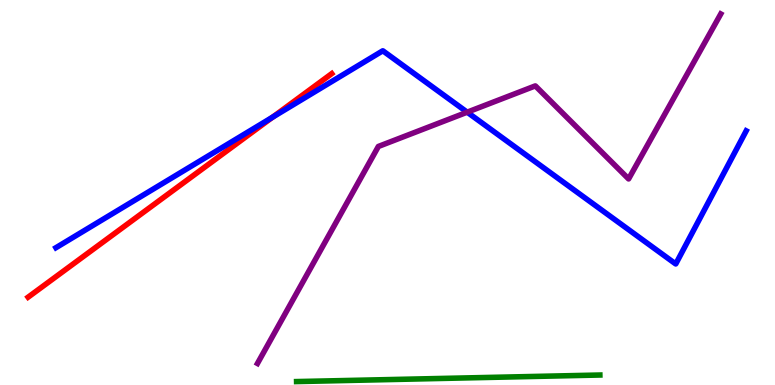[{'lines': ['blue', 'red'], 'intersections': [{'x': 3.52, 'y': 6.96}]}, {'lines': ['green', 'red'], 'intersections': []}, {'lines': ['purple', 'red'], 'intersections': []}, {'lines': ['blue', 'green'], 'intersections': []}, {'lines': ['blue', 'purple'], 'intersections': [{'x': 6.03, 'y': 7.09}]}, {'lines': ['green', 'purple'], 'intersections': []}]